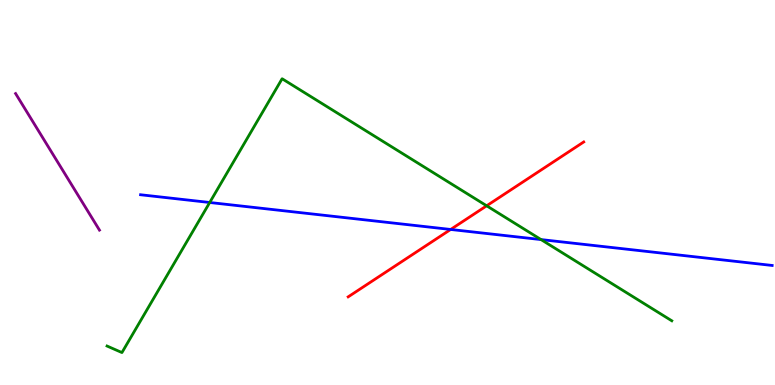[{'lines': ['blue', 'red'], 'intersections': [{'x': 5.81, 'y': 4.04}]}, {'lines': ['green', 'red'], 'intersections': [{'x': 6.28, 'y': 4.65}]}, {'lines': ['purple', 'red'], 'intersections': []}, {'lines': ['blue', 'green'], 'intersections': [{'x': 2.71, 'y': 4.74}, {'x': 6.98, 'y': 3.78}]}, {'lines': ['blue', 'purple'], 'intersections': []}, {'lines': ['green', 'purple'], 'intersections': []}]